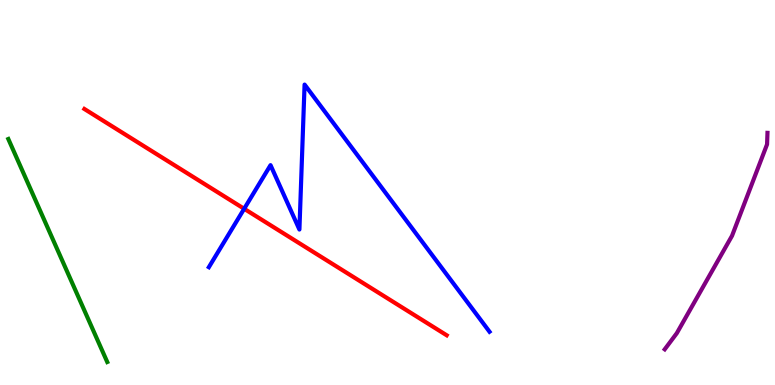[{'lines': ['blue', 'red'], 'intersections': [{'x': 3.15, 'y': 4.58}]}, {'lines': ['green', 'red'], 'intersections': []}, {'lines': ['purple', 'red'], 'intersections': []}, {'lines': ['blue', 'green'], 'intersections': []}, {'lines': ['blue', 'purple'], 'intersections': []}, {'lines': ['green', 'purple'], 'intersections': []}]